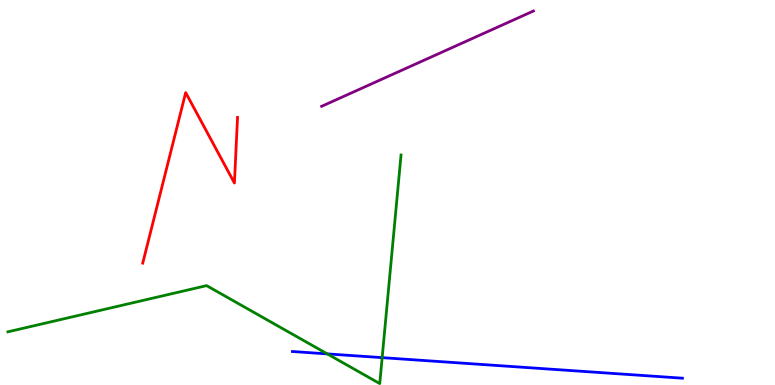[{'lines': ['blue', 'red'], 'intersections': []}, {'lines': ['green', 'red'], 'intersections': []}, {'lines': ['purple', 'red'], 'intersections': []}, {'lines': ['blue', 'green'], 'intersections': [{'x': 4.22, 'y': 0.808}, {'x': 4.93, 'y': 0.711}]}, {'lines': ['blue', 'purple'], 'intersections': []}, {'lines': ['green', 'purple'], 'intersections': []}]